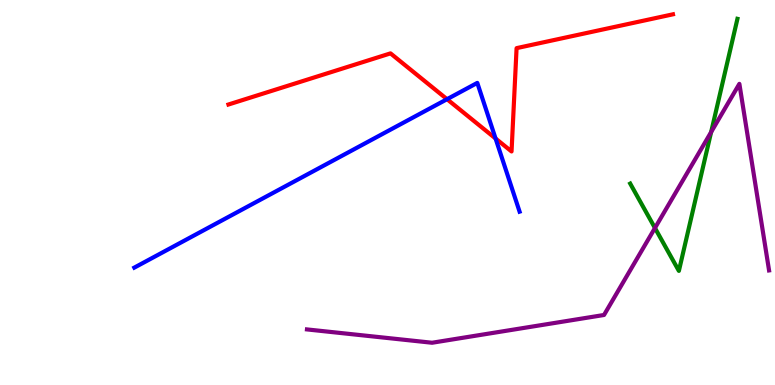[{'lines': ['blue', 'red'], 'intersections': [{'x': 5.77, 'y': 7.42}, {'x': 6.39, 'y': 6.4}]}, {'lines': ['green', 'red'], 'intersections': []}, {'lines': ['purple', 'red'], 'intersections': []}, {'lines': ['blue', 'green'], 'intersections': []}, {'lines': ['blue', 'purple'], 'intersections': []}, {'lines': ['green', 'purple'], 'intersections': [{'x': 8.45, 'y': 4.08}, {'x': 9.18, 'y': 6.57}]}]